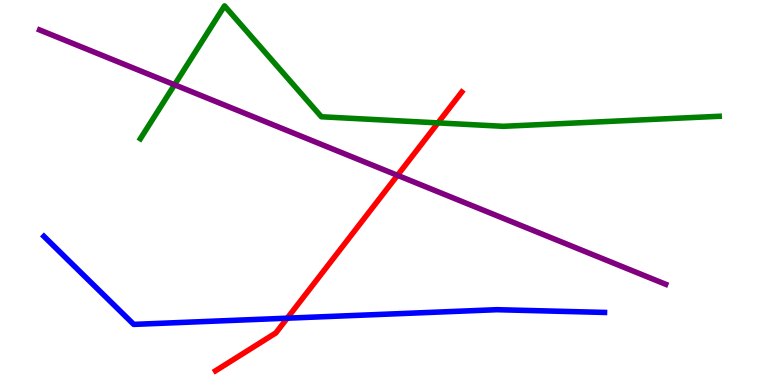[{'lines': ['blue', 'red'], 'intersections': [{'x': 3.71, 'y': 1.74}]}, {'lines': ['green', 'red'], 'intersections': [{'x': 5.65, 'y': 6.81}]}, {'lines': ['purple', 'red'], 'intersections': [{'x': 5.13, 'y': 5.45}]}, {'lines': ['blue', 'green'], 'intersections': []}, {'lines': ['blue', 'purple'], 'intersections': []}, {'lines': ['green', 'purple'], 'intersections': [{'x': 2.25, 'y': 7.8}]}]